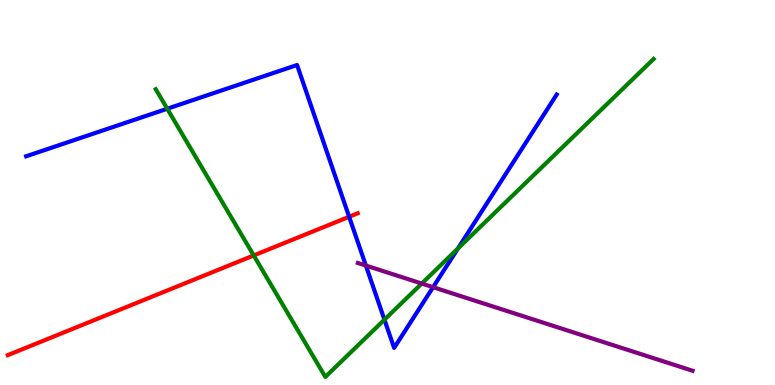[{'lines': ['blue', 'red'], 'intersections': [{'x': 4.5, 'y': 4.37}]}, {'lines': ['green', 'red'], 'intersections': [{'x': 3.27, 'y': 3.36}]}, {'lines': ['purple', 'red'], 'intersections': []}, {'lines': ['blue', 'green'], 'intersections': [{'x': 2.16, 'y': 7.18}, {'x': 4.96, 'y': 1.7}, {'x': 5.91, 'y': 3.54}]}, {'lines': ['blue', 'purple'], 'intersections': [{'x': 4.72, 'y': 3.1}, {'x': 5.59, 'y': 2.54}]}, {'lines': ['green', 'purple'], 'intersections': [{'x': 5.44, 'y': 2.64}]}]